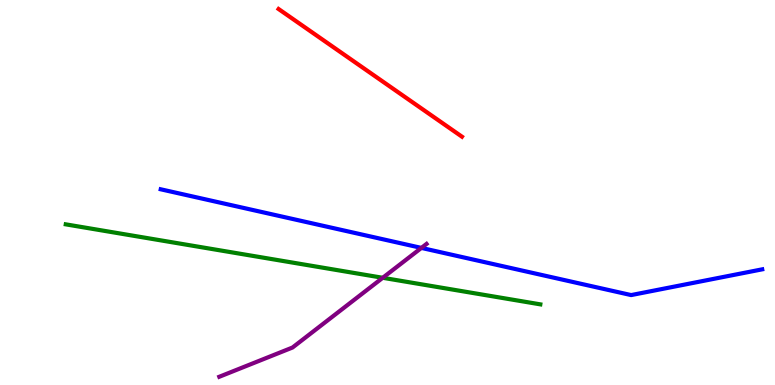[{'lines': ['blue', 'red'], 'intersections': []}, {'lines': ['green', 'red'], 'intersections': []}, {'lines': ['purple', 'red'], 'intersections': []}, {'lines': ['blue', 'green'], 'intersections': []}, {'lines': ['blue', 'purple'], 'intersections': [{'x': 5.44, 'y': 3.56}]}, {'lines': ['green', 'purple'], 'intersections': [{'x': 4.94, 'y': 2.78}]}]